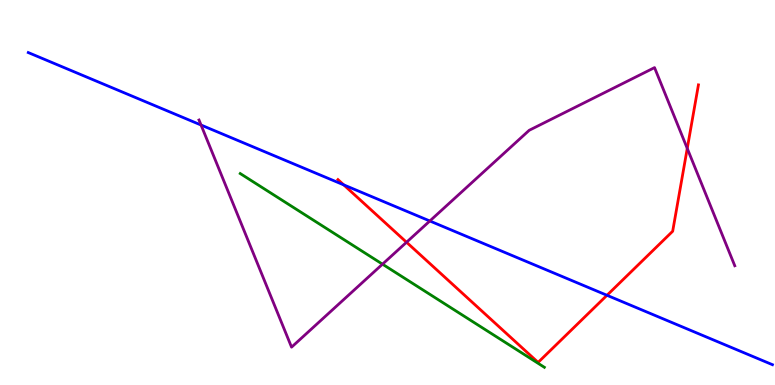[{'lines': ['blue', 'red'], 'intersections': [{'x': 4.43, 'y': 5.2}, {'x': 7.83, 'y': 2.33}]}, {'lines': ['green', 'red'], 'intersections': []}, {'lines': ['purple', 'red'], 'intersections': [{'x': 5.25, 'y': 3.71}, {'x': 8.87, 'y': 6.15}]}, {'lines': ['blue', 'green'], 'intersections': []}, {'lines': ['blue', 'purple'], 'intersections': [{'x': 2.59, 'y': 6.75}, {'x': 5.55, 'y': 4.26}]}, {'lines': ['green', 'purple'], 'intersections': [{'x': 4.94, 'y': 3.14}]}]